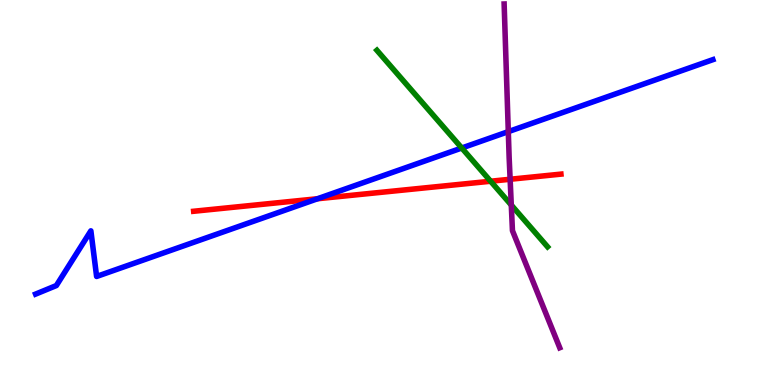[{'lines': ['blue', 'red'], 'intersections': [{'x': 4.1, 'y': 4.84}]}, {'lines': ['green', 'red'], 'intersections': [{'x': 6.33, 'y': 5.29}]}, {'lines': ['purple', 'red'], 'intersections': [{'x': 6.58, 'y': 5.34}]}, {'lines': ['blue', 'green'], 'intersections': [{'x': 5.96, 'y': 6.16}]}, {'lines': ['blue', 'purple'], 'intersections': [{'x': 6.56, 'y': 6.58}]}, {'lines': ['green', 'purple'], 'intersections': [{'x': 6.6, 'y': 4.67}]}]